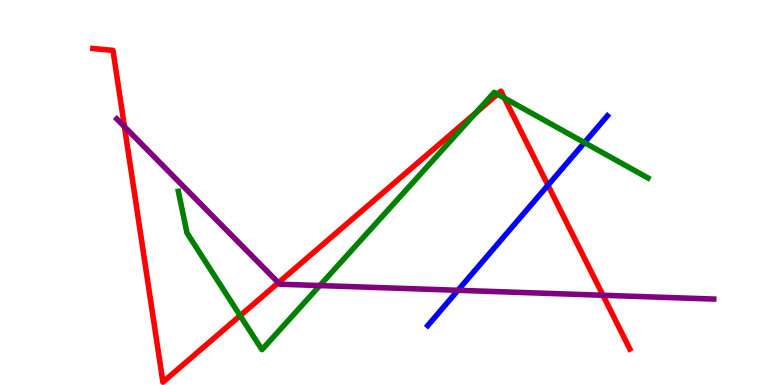[{'lines': ['blue', 'red'], 'intersections': [{'x': 7.07, 'y': 5.19}]}, {'lines': ['green', 'red'], 'intersections': [{'x': 3.1, 'y': 1.8}, {'x': 6.14, 'y': 7.07}, {'x': 6.42, 'y': 7.55}, {'x': 6.51, 'y': 7.45}]}, {'lines': ['purple', 'red'], 'intersections': [{'x': 1.61, 'y': 6.71}, {'x': 3.59, 'y': 2.66}, {'x': 7.78, 'y': 2.33}]}, {'lines': ['blue', 'green'], 'intersections': [{'x': 7.54, 'y': 6.3}]}, {'lines': ['blue', 'purple'], 'intersections': [{'x': 5.91, 'y': 2.46}]}, {'lines': ['green', 'purple'], 'intersections': [{'x': 4.13, 'y': 2.58}]}]